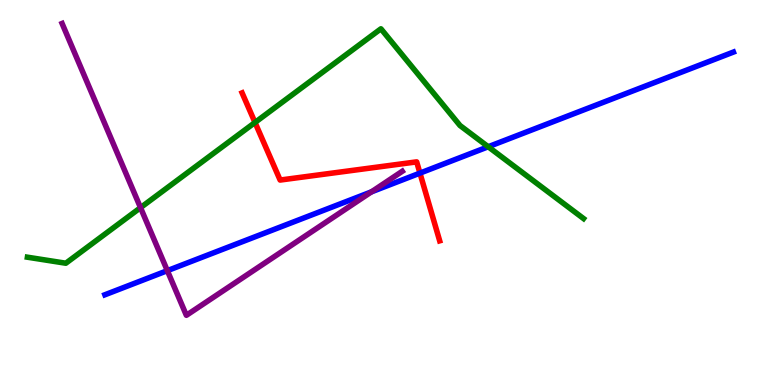[{'lines': ['blue', 'red'], 'intersections': [{'x': 5.42, 'y': 5.5}]}, {'lines': ['green', 'red'], 'intersections': [{'x': 3.29, 'y': 6.82}]}, {'lines': ['purple', 'red'], 'intersections': []}, {'lines': ['blue', 'green'], 'intersections': [{'x': 6.3, 'y': 6.19}]}, {'lines': ['blue', 'purple'], 'intersections': [{'x': 2.16, 'y': 2.97}, {'x': 4.79, 'y': 5.02}]}, {'lines': ['green', 'purple'], 'intersections': [{'x': 1.81, 'y': 4.61}]}]